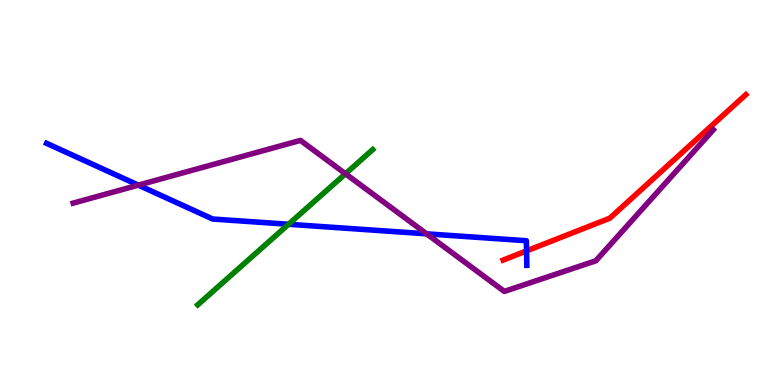[{'lines': ['blue', 'red'], 'intersections': [{'x': 6.79, 'y': 3.48}]}, {'lines': ['green', 'red'], 'intersections': []}, {'lines': ['purple', 'red'], 'intersections': []}, {'lines': ['blue', 'green'], 'intersections': [{'x': 3.72, 'y': 4.17}]}, {'lines': ['blue', 'purple'], 'intersections': [{'x': 1.79, 'y': 5.19}, {'x': 5.5, 'y': 3.93}]}, {'lines': ['green', 'purple'], 'intersections': [{'x': 4.46, 'y': 5.49}]}]